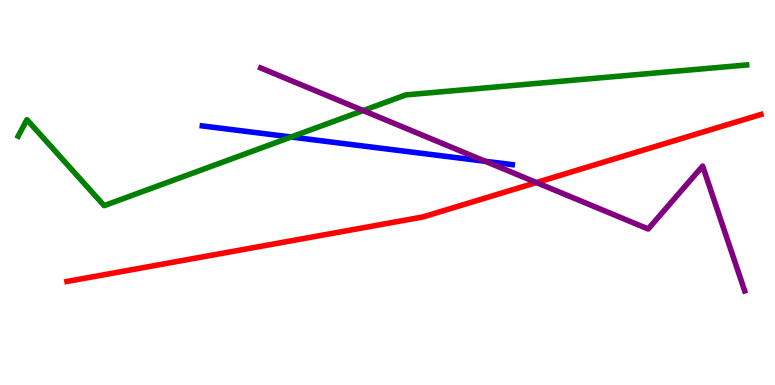[{'lines': ['blue', 'red'], 'intersections': []}, {'lines': ['green', 'red'], 'intersections': []}, {'lines': ['purple', 'red'], 'intersections': [{'x': 6.92, 'y': 5.26}]}, {'lines': ['blue', 'green'], 'intersections': [{'x': 3.76, 'y': 6.44}]}, {'lines': ['blue', 'purple'], 'intersections': [{'x': 6.26, 'y': 5.81}]}, {'lines': ['green', 'purple'], 'intersections': [{'x': 4.69, 'y': 7.13}]}]